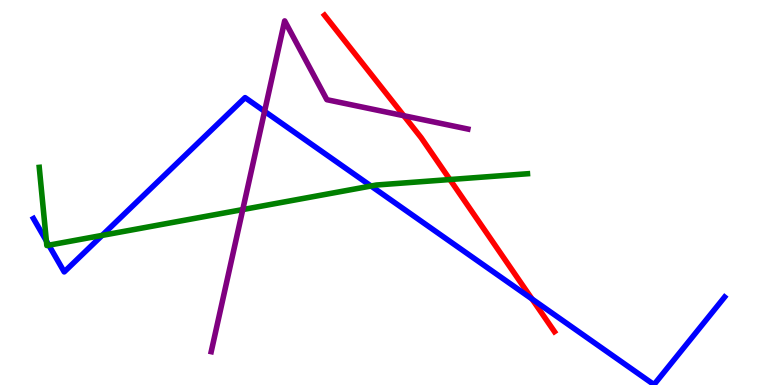[{'lines': ['blue', 'red'], 'intersections': [{'x': 6.87, 'y': 2.23}]}, {'lines': ['green', 'red'], 'intersections': [{'x': 5.81, 'y': 5.34}]}, {'lines': ['purple', 'red'], 'intersections': [{'x': 5.21, 'y': 6.99}]}, {'lines': ['blue', 'green'], 'intersections': [{'x': 0.598, 'y': 3.74}, {'x': 0.63, 'y': 3.63}, {'x': 1.32, 'y': 3.89}, {'x': 4.79, 'y': 5.17}]}, {'lines': ['blue', 'purple'], 'intersections': [{'x': 3.41, 'y': 7.11}]}, {'lines': ['green', 'purple'], 'intersections': [{'x': 3.13, 'y': 4.56}]}]